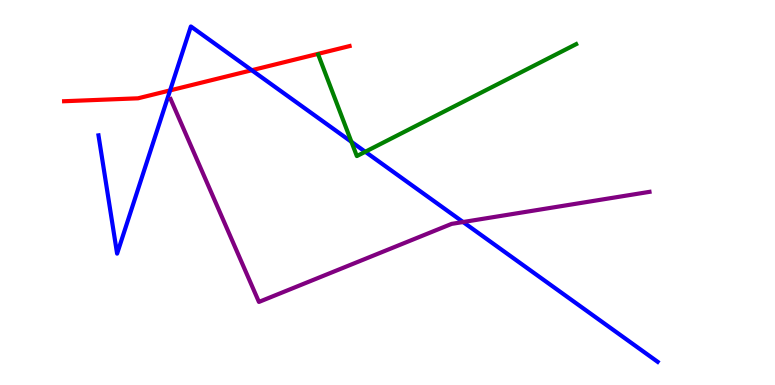[{'lines': ['blue', 'red'], 'intersections': [{'x': 2.19, 'y': 7.65}, {'x': 3.25, 'y': 8.18}]}, {'lines': ['green', 'red'], 'intersections': []}, {'lines': ['purple', 'red'], 'intersections': []}, {'lines': ['blue', 'green'], 'intersections': [{'x': 4.53, 'y': 6.32}, {'x': 4.71, 'y': 6.06}]}, {'lines': ['blue', 'purple'], 'intersections': [{'x': 5.98, 'y': 4.23}]}, {'lines': ['green', 'purple'], 'intersections': []}]